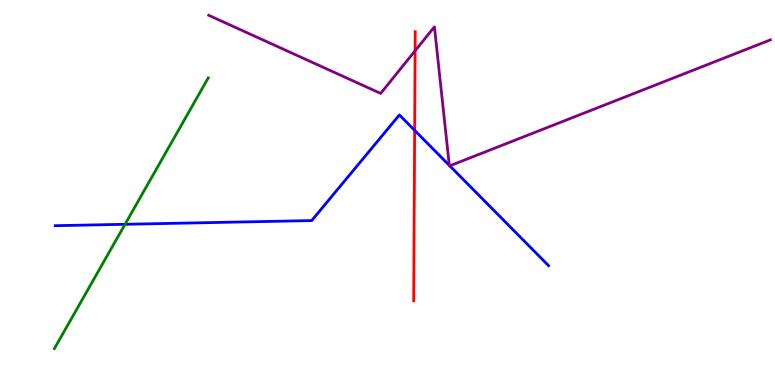[{'lines': ['blue', 'red'], 'intersections': [{'x': 5.35, 'y': 6.61}]}, {'lines': ['green', 'red'], 'intersections': []}, {'lines': ['purple', 'red'], 'intersections': [{'x': 5.36, 'y': 8.68}]}, {'lines': ['blue', 'green'], 'intersections': [{'x': 1.61, 'y': 4.17}]}, {'lines': ['blue', 'purple'], 'intersections': [{'x': 5.8, 'y': 5.7}, {'x': 5.8, 'y': 5.69}]}, {'lines': ['green', 'purple'], 'intersections': []}]